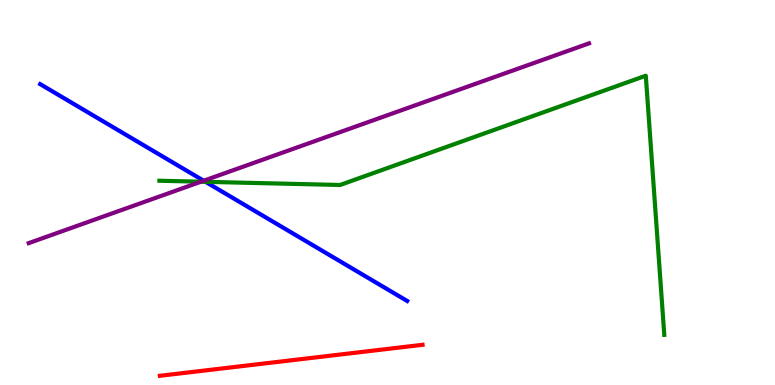[{'lines': ['blue', 'red'], 'intersections': []}, {'lines': ['green', 'red'], 'intersections': []}, {'lines': ['purple', 'red'], 'intersections': []}, {'lines': ['blue', 'green'], 'intersections': [{'x': 2.65, 'y': 5.28}]}, {'lines': ['blue', 'purple'], 'intersections': [{'x': 2.63, 'y': 5.31}]}, {'lines': ['green', 'purple'], 'intersections': [{'x': 2.59, 'y': 5.28}]}]